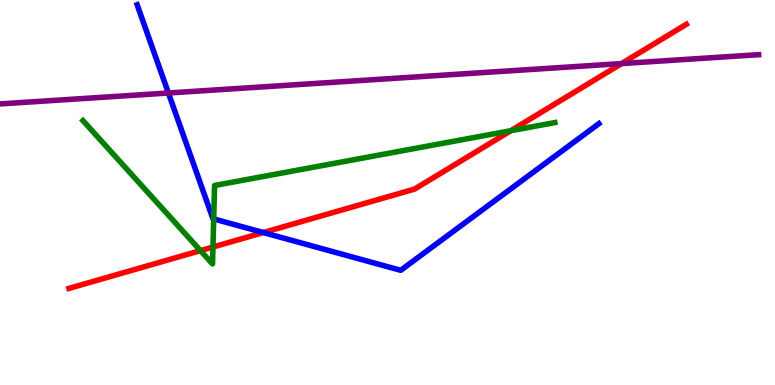[{'lines': ['blue', 'red'], 'intersections': [{'x': 3.4, 'y': 3.96}]}, {'lines': ['green', 'red'], 'intersections': [{'x': 2.59, 'y': 3.49}, {'x': 2.75, 'y': 3.58}, {'x': 6.59, 'y': 6.6}]}, {'lines': ['purple', 'red'], 'intersections': [{'x': 8.02, 'y': 8.35}]}, {'lines': ['blue', 'green'], 'intersections': [{'x': 2.76, 'y': 4.31}]}, {'lines': ['blue', 'purple'], 'intersections': [{'x': 2.17, 'y': 7.58}]}, {'lines': ['green', 'purple'], 'intersections': []}]